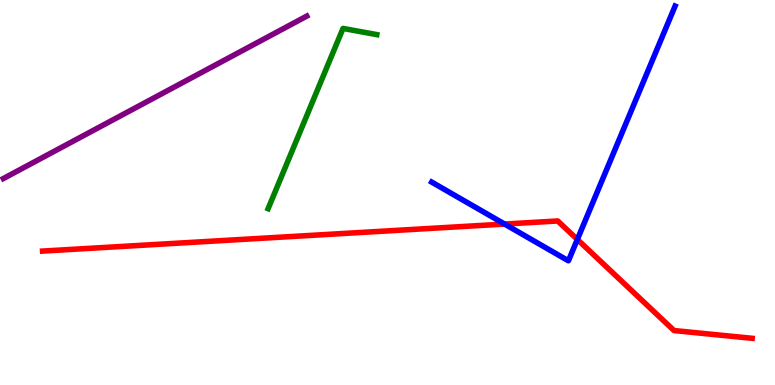[{'lines': ['blue', 'red'], 'intersections': [{'x': 6.51, 'y': 4.18}, {'x': 7.45, 'y': 3.78}]}, {'lines': ['green', 'red'], 'intersections': []}, {'lines': ['purple', 'red'], 'intersections': []}, {'lines': ['blue', 'green'], 'intersections': []}, {'lines': ['blue', 'purple'], 'intersections': []}, {'lines': ['green', 'purple'], 'intersections': []}]